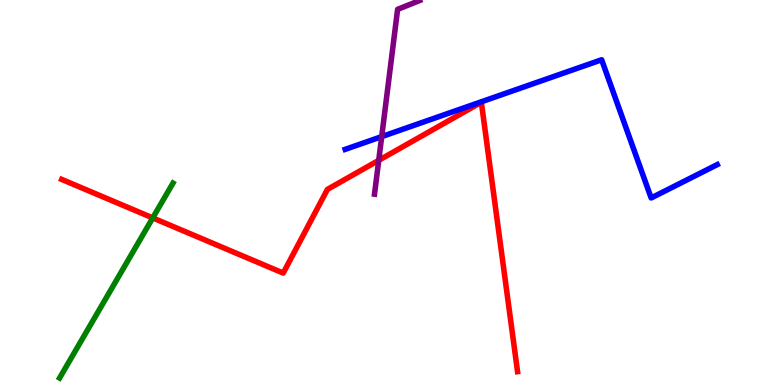[{'lines': ['blue', 'red'], 'intersections': []}, {'lines': ['green', 'red'], 'intersections': [{'x': 1.97, 'y': 4.34}]}, {'lines': ['purple', 'red'], 'intersections': [{'x': 4.89, 'y': 5.84}]}, {'lines': ['blue', 'green'], 'intersections': []}, {'lines': ['blue', 'purple'], 'intersections': [{'x': 4.93, 'y': 6.45}]}, {'lines': ['green', 'purple'], 'intersections': []}]